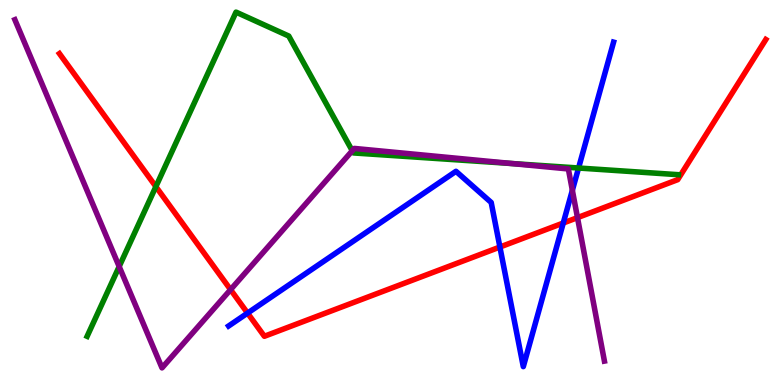[{'lines': ['blue', 'red'], 'intersections': [{'x': 3.19, 'y': 1.87}, {'x': 6.45, 'y': 3.58}, {'x': 7.27, 'y': 4.21}]}, {'lines': ['green', 'red'], 'intersections': [{'x': 2.01, 'y': 5.15}]}, {'lines': ['purple', 'red'], 'intersections': [{'x': 2.98, 'y': 2.48}, {'x': 7.45, 'y': 4.35}]}, {'lines': ['blue', 'green'], 'intersections': [{'x': 7.47, 'y': 5.64}]}, {'lines': ['blue', 'purple'], 'intersections': [{'x': 7.39, 'y': 5.06}]}, {'lines': ['green', 'purple'], 'intersections': [{'x': 1.54, 'y': 3.08}, {'x': 4.55, 'y': 6.08}, {'x': 6.61, 'y': 5.75}]}]